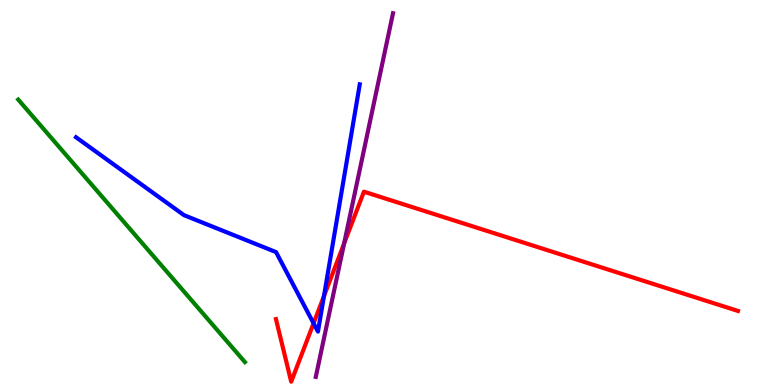[{'lines': ['blue', 'red'], 'intersections': [{'x': 4.05, 'y': 1.6}, {'x': 4.18, 'y': 2.31}]}, {'lines': ['green', 'red'], 'intersections': []}, {'lines': ['purple', 'red'], 'intersections': [{'x': 4.44, 'y': 3.68}]}, {'lines': ['blue', 'green'], 'intersections': []}, {'lines': ['blue', 'purple'], 'intersections': []}, {'lines': ['green', 'purple'], 'intersections': []}]